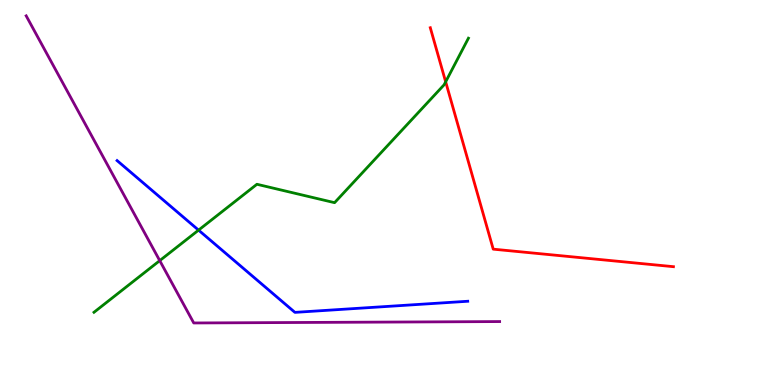[{'lines': ['blue', 'red'], 'intersections': []}, {'lines': ['green', 'red'], 'intersections': [{'x': 5.75, 'y': 7.88}]}, {'lines': ['purple', 'red'], 'intersections': []}, {'lines': ['blue', 'green'], 'intersections': [{'x': 2.56, 'y': 4.02}]}, {'lines': ['blue', 'purple'], 'intersections': []}, {'lines': ['green', 'purple'], 'intersections': [{'x': 2.06, 'y': 3.23}]}]